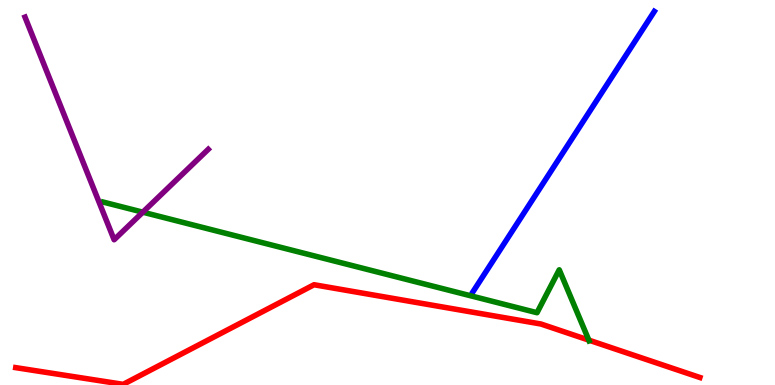[{'lines': ['blue', 'red'], 'intersections': []}, {'lines': ['green', 'red'], 'intersections': [{'x': 7.6, 'y': 1.17}]}, {'lines': ['purple', 'red'], 'intersections': []}, {'lines': ['blue', 'green'], 'intersections': []}, {'lines': ['blue', 'purple'], 'intersections': []}, {'lines': ['green', 'purple'], 'intersections': [{'x': 1.84, 'y': 4.49}]}]